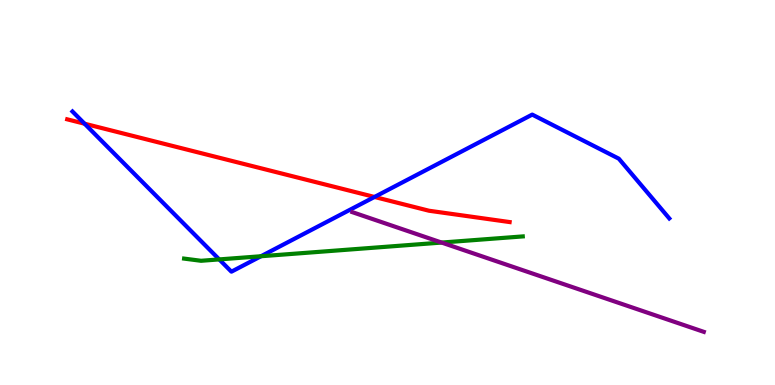[{'lines': ['blue', 'red'], 'intersections': [{'x': 1.09, 'y': 6.79}, {'x': 4.83, 'y': 4.88}]}, {'lines': ['green', 'red'], 'intersections': []}, {'lines': ['purple', 'red'], 'intersections': []}, {'lines': ['blue', 'green'], 'intersections': [{'x': 2.83, 'y': 3.26}, {'x': 3.37, 'y': 3.34}]}, {'lines': ['blue', 'purple'], 'intersections': []}, {'lines': ['green', 'purple'], 'intersections': [{'x': 5.7, 'y': 3.7}]}]